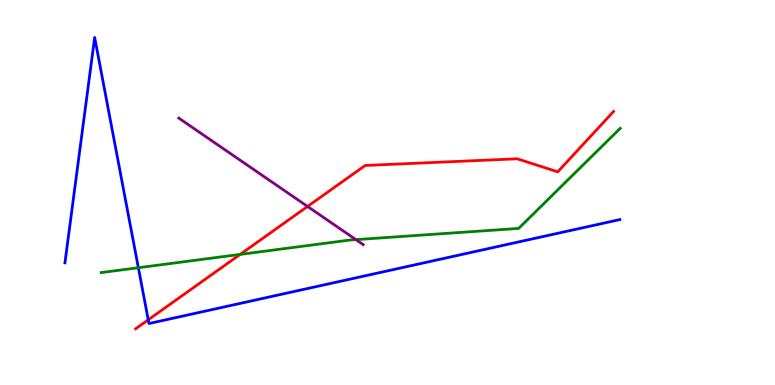[{'lines': ['blue', 'red'], 'intersections': [{'x': 1.91, 'y': 1.69}]}, {'lines': ['green', 'red'], 'intersections': [{'x': 3.1, 'y': 3.39}]}, {'lines': ['purple', 'red'], 'intersections': [{'x': 3.97, 'y': 4.64}]}, {'lines': ['blue', 'green'], 'intersections': [{'x': 1.79, 'y': 3.05}]}, {'lines': ['blue', 'purple'], 'intersections': []}, {'lines': ['green', 'purple'], 'intersections': [{'x': 4.59, 'y': 3.78}]}]